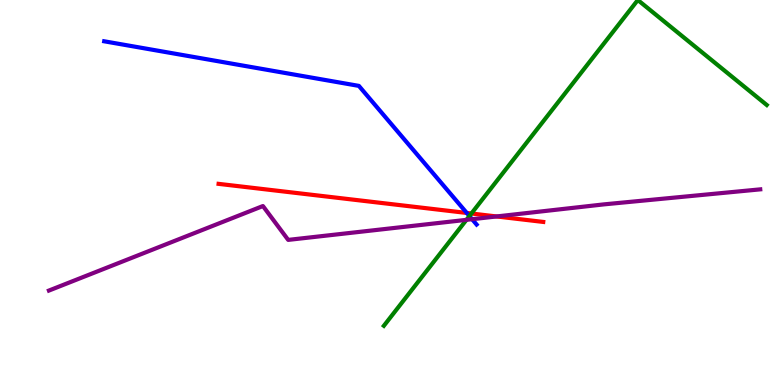[{'lines': ['blue', 'red'], 'intersections': [{'x': 6.02, 'y': 4.47}]}, {'lines': ['green', 'red'], 'intersections': [{'x': 6.08, 'y': 4.45}]}, {'lines': ['purple', 'red'], 'intersections': [{'x': 6.41, 'y': 4.38}]}, {'lines': ['blue', 'green'], 'intersections': [{'x': 6.06, 'y': 4.39}]}, {'lines': ['blue', 'purple'], 'intersections': [{'x': 6.09, 'y': 4.31}]}, {'lines': ['green', 'purple'], 'intersections': [{'x': 6.02, 'y': 4.29}]}]